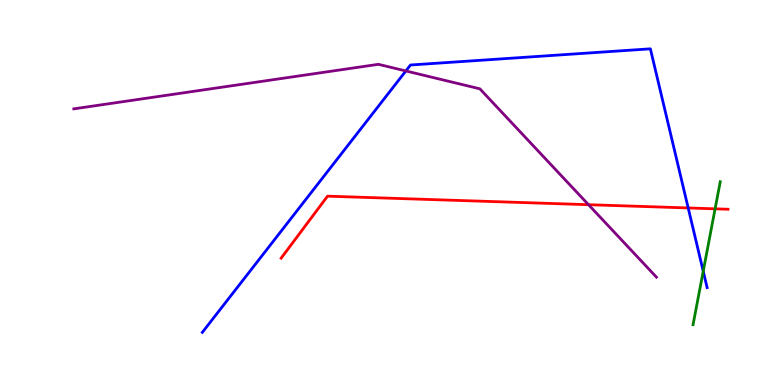[{'lines': ['blue', 'red'], 'intersections': [{'x': 8.88, 'y': 4.6}]}, {'lines': ['green', 'red'], 'intersections': [{'x': 9.23, 'y': 4.58}]}, {'lines': ['purple', 'red'], 'intersections': [{'x': 7.59, 'y': 4.68}]}, {'lines': ['blue', 'green'], 'intersections': [{'x': 9.07, 'y': 2.96}]}, {'lines': ['blue', 'purple'], 'intersections': [{'x': 5.24, 'y': 8.16}]}, {'lines': ['green', 'purple'], 'intersections': []}]